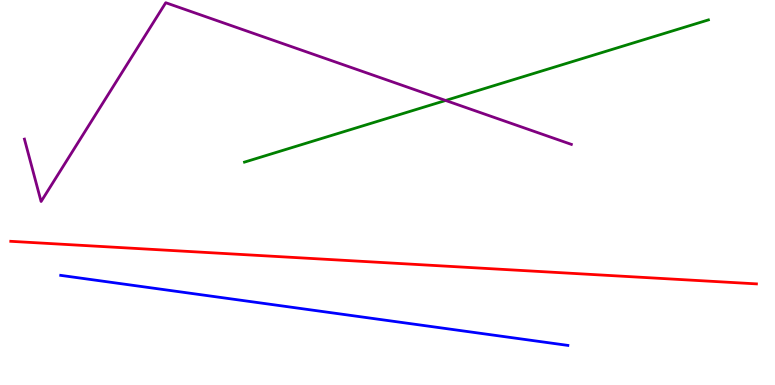[{'lines': ['blue', 'red'], 'intersections': []}, {'lines': ['green', 'red'], 'intersections': []}, {'lines': ['purple', 'red'], 'intersections': []}, {'lines': ['blue', 'green'], 'intersections': []}, {'lines': ['blue', 'purple'], 'intersections': []}, {'lines': ['green', 'purple'], 'intersections': [{'x': 5.75, 'y': 7.39}]}]